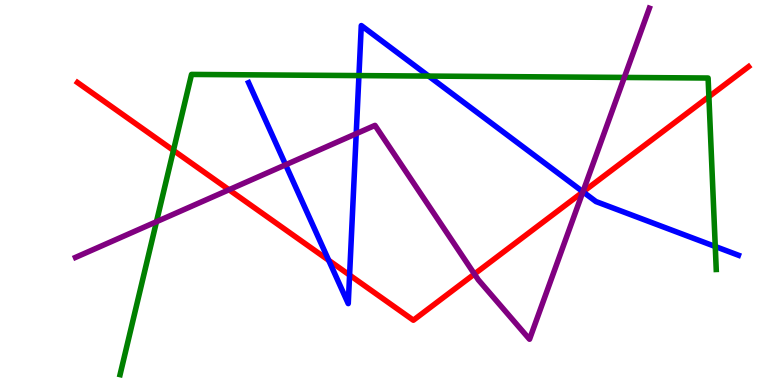[{'lines': ['blue', 'red'], 'intersections': [{'x': 4.24, 'y': 3.24}, {'x': 4.51, 'y': 2.86}, {'x': 7.52, 'y': 5.02}]}, {'lines': ['green', 'red'], 'intersections': [{'x': 2.24, 'y': 6.09}, {'x': 9.15, 'y': 7.49}]}, {'lines': ['purple', 'red'], 'intersections': [{'x': 2.95, 'y': 5.07}, {'x': 6.12, 'y': 2.88}, {'x': 7.52, 'y': 5.01}]}, {'lines': ['blue', 'green'], 'intersections': [{'x': 4.63, 'y': 8.04}, {'x': 5.53, 'y': 8.02}, {'x': 9.23, 'y': 3.6}]}, {'lines': ['blue', 'purple'], 'intersections': [{'x': 3.69, 'y': 5.72}, {'x': 4.6, 'y': 6.53}, {'x': 7.52, 'y': 5.02}]}, {'lines': ['green', 'purple'], 'intersections': [{'x': 2.02, 'y': 4.24}, {'x': 8.06, 'y': 7.99}]}]